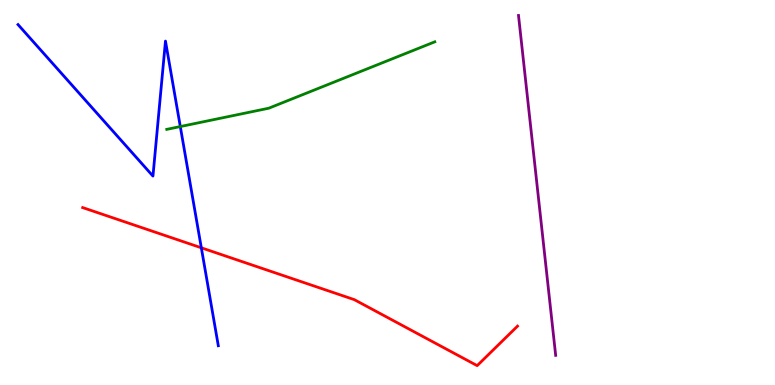[{'lines': ['blue', 'red'], 'intersections': [{'x': 2.6, 'y': 3.56}]}, {'lines': ['green', 'red'], 'intersections': []}, {'lines': ['purple', 'red'], 'intersections': []}, {'lines': ['blue', 'green'], 'intersections': [{'x': 2.33, 'y': 6.71}]}, {'lines': ['blue', 'purple'], 'intersections': []}, {'lines': ['green', 'purple'], 'intersections': []}]